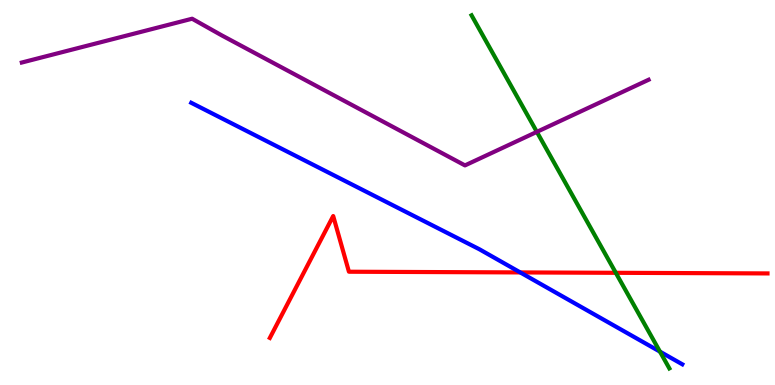[{'lines': ['blue', 'red'], 'intersections': [{'x': 6.71, 'y': 2.92}]}, {'lines': ['green', 'red'], 'intersections': [{'x': 7.95, 'y': 2.91}]}, {'lines': ['purple', 'red'], 'intersections': []}, {'lines': ['blue', 'green'], 'intersections': [{'x': 8.52, 'y': 0.867}]}, {'lines': ['blue', 'purple'], 'intersections': []}, {'lines': ['green', 'purple'], 'intersections': [{'x': 6.93, 'y': 6.57}]}]